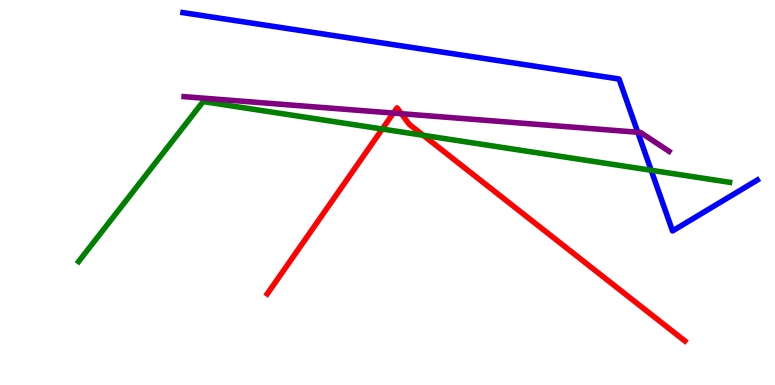[{'lines': ['blue', 'red'], 'intersections': []}, {'lines': ['green', 'red'], 'intersections': [{'x': 4.93, 'y': 6.65}, {'x': 5.46, 'y': 6.49}]}, {'lines': ['purple', 'red'], 'intersections': [{'x': 5.08, 'y': 7.06}, {'x': 5.18, 'y': 7.05}]}, {'lines': ['blue', 'green'], 'intersections': [{'x': 8.4, 'y': 5.58}]}, {'lines': ['blue', 'purple'], 'intersections': [{'x': 8.23, 'y': 6.56}]}, {'lines': ['green', 'purple'], 'intersections': []}]